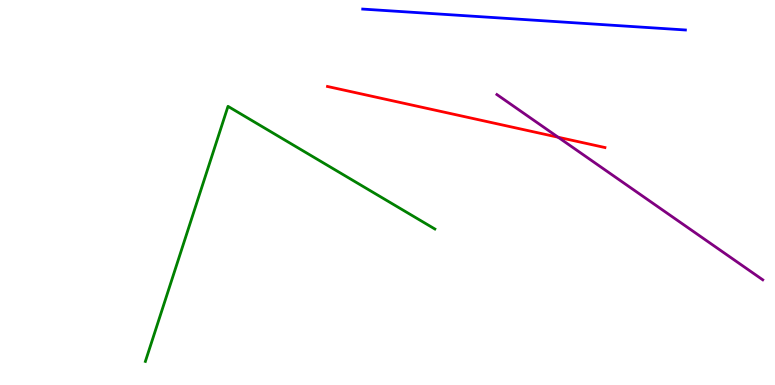[{'lines': ['blue', 'red'], 'intersections': []}, {'lines': ['green', 'red'], 'intersections': []}, {'lines': ['purple', 'red'], 'intersections': [{'x': 7.2, 'y': 6.44}]}, {'lines': ['blue', 'green'], 'intersections': []}, {'lines': ['blue', 'purple'], 'intersections': []}, {'lines': ['green', 'purple'], 'intersections': []}]